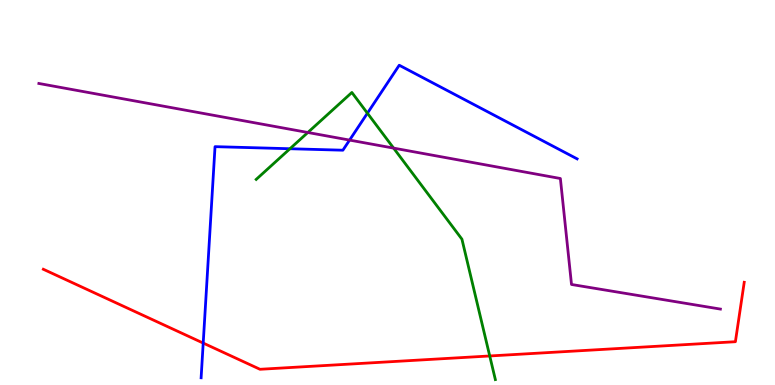[{'lines': ['blue', 'red'], 'intersections': [{'x': 2.62, 'y': 1.09}]}, {'lines': ['green', 'red'], 'intersections': [{'x': 6.32, 'y': 0.754}]}, {'lines': ['purple', 'red'], 'intersections': []}, {'lines': ['blue', 'green'], 'intersections': [{'x': 3.74, 'y': 6.14}, {'x': 4.74, 'y': 7.06}]}, {'lines': ['blue', 'purple'], 'intersections': [{'x': 4.51, 'y': 6.36}]}, {'lines': ['green', 'purple'], 'intersections': [{'x': 3.97, 'y': 6.56}, {'x': 5.08, 'y': 6.15}]}]